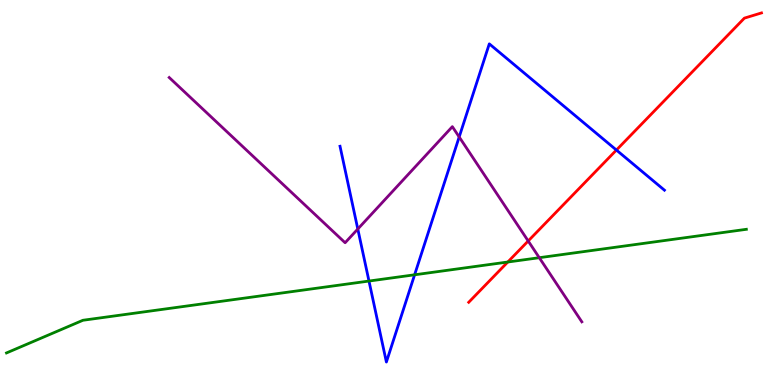[{'lines': ['blue', 'red'], 'intersections': [{'x': 7.95, 'y': 6.1}]}, {'lines': ['green', 'red'], 'intersections': [{'x': 6.55, 'y': 3.19}]}, {'lines': ['purple', 'red'], 'intersections': [{'x': 6.82, 'y': 3.74}]}, {'lines': ['blue', 'green'], 'intersections': [{'x': 4.76, 'y': 2.7}, {'x': 5.35, 'y': 2.86}]}, {'lines': ['blue', 'purple'], 'intersections': [{'x': 4.62, 'y': 4.05}, {'x': 5.93, 'y': 6.44}]}, {'lines': ['green', 'purple'], 'intersections': [{'x': 6.96, 'y': 3.31}]}]